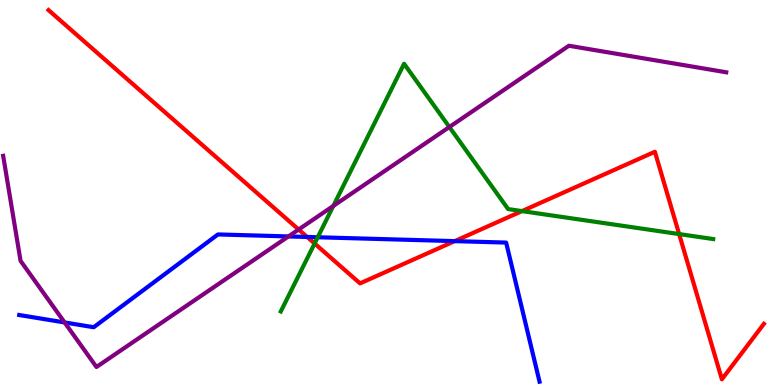[{'lines': ['blue', 'red'], 'intersections': [{'x': 3.96, 'y': 3.85}, {'x': 5.87, 'y': 3.74}]}, {'lines': ['green', 'red'], 'intersections': [{'x': 4.06, 'y': 3.67}, {'x': 6.74, 'y': 4.52}, {'x': 8.76, 'y': 3.92}]}, {'lines': ['purple', 'red'], 'intersections': [{'x': 3.85, 'y': 4.04}]}, {'lines': ['blue', 'green'], 'intersections': [{'x': 4.1, 'y': 3.84}]}, {'lines': ['blue', 'purple'], 'intersections': [{'x': 0.834, 'y': 1.62}, {'x': 3.72, 'y': 3.86}]}, {'lines': ['green', 'purple'], 'intersections': [{'x': 4.3, 'y': 4.65}, {'x': 5.8, 'y': 6.7}]}]